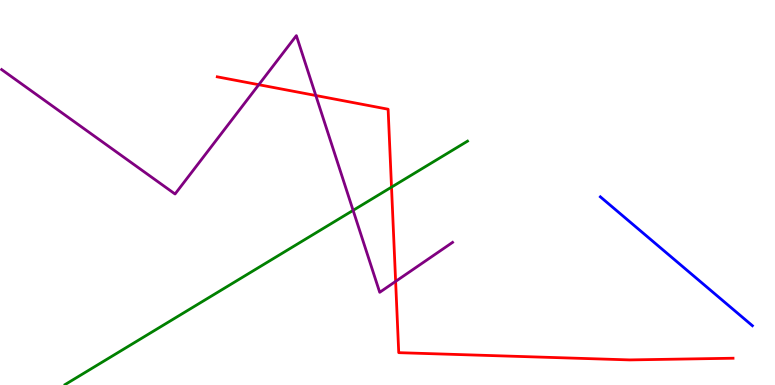[{'lines': ['blue', 'red'], 'intersections': []}, {'lines': ['green', 'red'], 'intersections': [{'x': 5.05, 'y': 5.14}]}, {'lines': ['purple', 'red'], 'intersections': [{'x': 3.34, 'y': 7.8}, {'x': 4.08, 'y': 7.52}, {'x': 5.1, 'y': 2.69}]}, {'lines': ['blue', 'green'], 'intersections': []}, {'lines': ['blue', 'purple'], 'intersections': []}, {'lines': ['green', 'purple'], 'intersections': [{'x': 4.56, 'y': 4.54}]}]